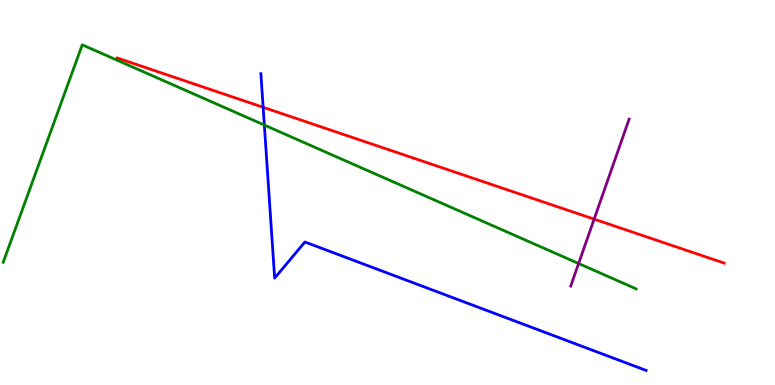[{'lines': ['blue', 'red'], 'intersections': [{'x': 3.4, 'y': 7.21}]}, {'lines': ['green', 'red'], 'intersections': []}, {'lines': ['purple', 'red'], 'intersections': [{'x': 7.67, 'y': 4.31}]}, {'lines': ['blue', 'green'], 'intersections': [{'x': 3.41, 'y': 6.75}]}, {'lines': ['blue', 'purple'], 'intersections': []}, {'lines': ['green', 'purple'], 'intersections': [{'x': 7.47, 'y': 3.16}]}]